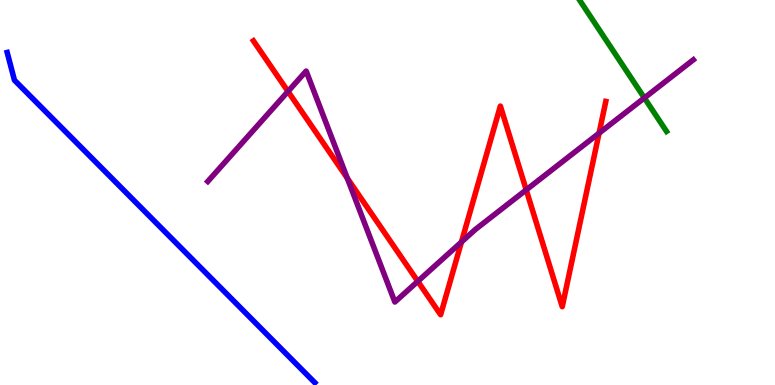[{'lines': ['blue', 'red'], 'intersections': []}, {'lines': ['green', 'red'], 'intersections': []}, {'lines': ['purple', 'red'], 'intersections': [{'x': 3.72, 'y': 7.62}, {'x': 4.48, 'y': 5.37}, {'x': 5.39, 'y': 2.69}, {'x': 5.95, 'y': 3.71}, {'x': 6.79, 'y': 5.07}, {'x': 7.73, 'y': 6.54}]}, {'lines': ['blue', 'green'], 'intersections': []}, {'lines': ['blue', 'purple'], 'intersections': []}, {'lines': ['green', 'purple'], 'intersections': [{'x': 8.31, 'y': 7.46}]}]